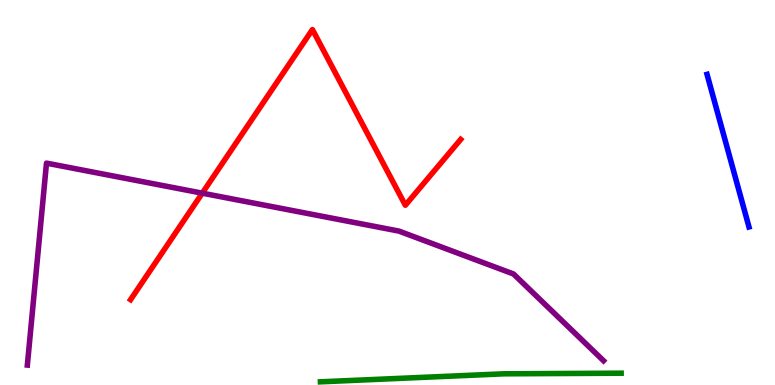[{'lines': ['blue', 'red'], 'intersections': []}, {'lines': ['green', 'red'], 'intersections': []}, {'lines': ['purple', 'red'], 'intersections': [{'x': 2.61, 'y': 4.98}]}, {'lines': ['blue', 'green'], 'intersections': []}, {'lines': ['blue', 'purple'], 'intersections': []}, {'lines': ['green', 'purple'], 'intersections': []}]